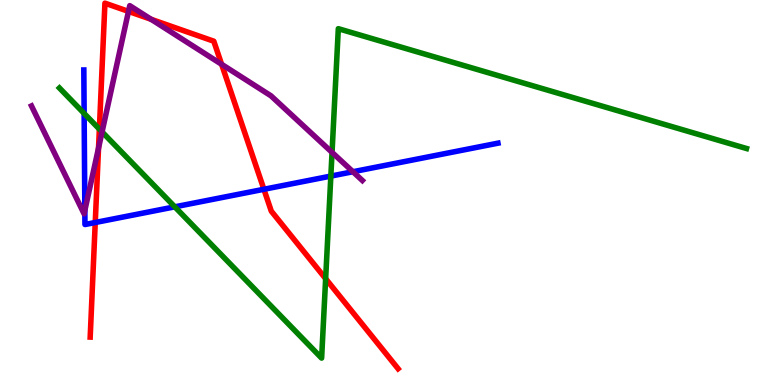[{'lines': ['blue', 'red'], 'intersections': [{'x': 1.23, 'y': 4.22}, {'x': 3.41, 'y': 5.08}]}, {'lines': ['green', 'red'], 'intersections': [{'x': 1.28, 'y': 6.65}, {'x': 4.2, 'y': 2.76}]}, {'lines': ['purple', 'red'], 'intersections': [{'x': 1.27, 'y': 6.16}, {'x': 1.66, 'y': 9.7}, {'x': 1.95, 'y': 9.5}, {'x': 2.86, 'y': 8.33}]}, {'lines': ['blue', 'green'], 'intersections': [{'x': 1.09, 'y': 7.05}, {'x': 2.26, 'y': 4.63}, {'x': 4.27, 'y': 5.43}]}, {'lines': ['blue', 'purple'], 'intersections': [{'x': 1.09, 'y': 4.53}, {'x': 4.55, 'y': 5.54}]}, {'lines': ['green', 'purple'], 'intersections': [{'x': 1.32, 'y': 6.57}, {'x': 4.28, 'y': 6.04}]}]